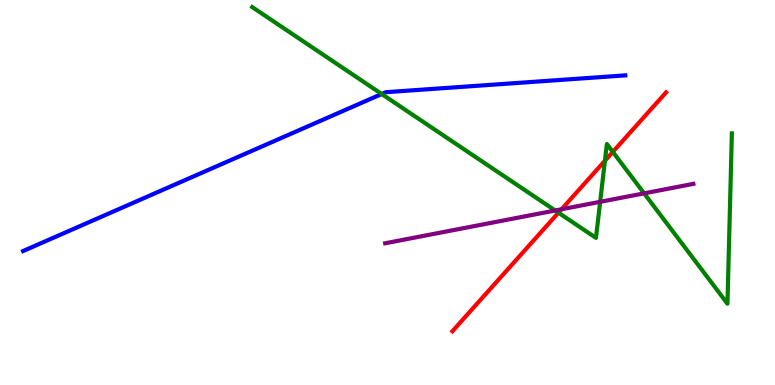[{'lines': ['blue', 'red'], 'intersections': []}, {'lines': ['green', 'red'], 'intersections': [{'x': 7.21, 'y': 4.48}, {'x': 7.81, 'y': 5.82}, {'x': 7.91, 'y': 6.05}]}, {'lines': ['purple', 'red'], 'intersections': [{'x': 7.25, 'y': 4.56}]}, {'lines': ['blue', 'green'], 'intersections': [{'x': 4.93, 'y': 7.56}]}, {'lines': ['blue', 'purple'], 'intersections': []}, {'lines': ['green', 'purple'], 'intersections': [{'x': 7.16, 'y': 4.53}, {'x': 7.74, 'y': 4.76}, {'x': 8.31, 'y': 4.98}]}]